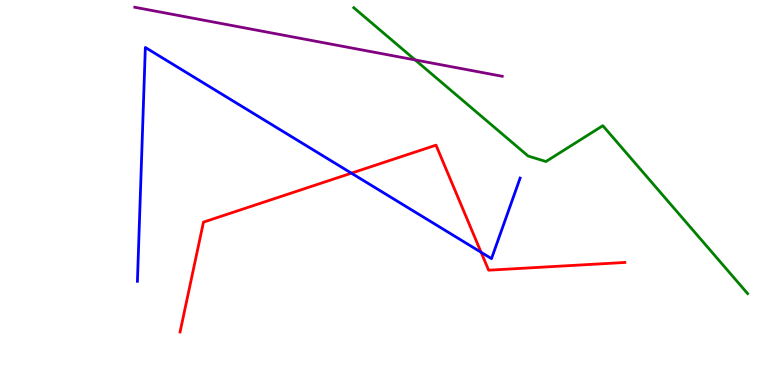[{'lines': ['blue', 'red'], 'intersections': [{'x': 4.53, 'y': 5.5}, {'x': 6.21, 'y': 3.45}]}, {'lines': ['green', 'red'], 'intersections': []}, {'lines': ['purple', 'red'], 'intersections': []}, {'lines': ['blue', 'green'], 'intersections': []}, {'lines': ['blue', 'purple'], 'intersections': []}, {'lines': ['green', 'purple'], 'intersections': [{'x': 5.36, 'y': 8.44}]}]